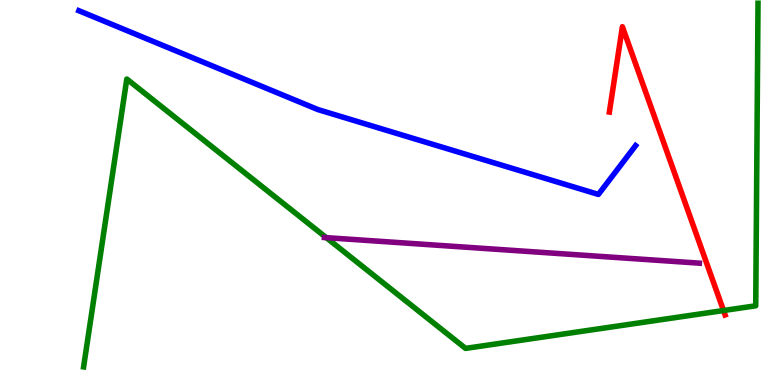[{'lines': ['blue', 'red'], 'intersections': []}, {'lines': ['green', 'red'], 'intersections': [{'x': 9.34, 'y': 1.93}]}, {'lines': ['purple', 'red'], 'intersections': []}, {'lines': ['blue', 'green'], 'intersections': []}, {'lines': ['blue', 'purple'], 'intersections': []}, {'lines': ['green', 'purple'], 'intersections': [{'x': 4.21, 'y': 3.83}]}]